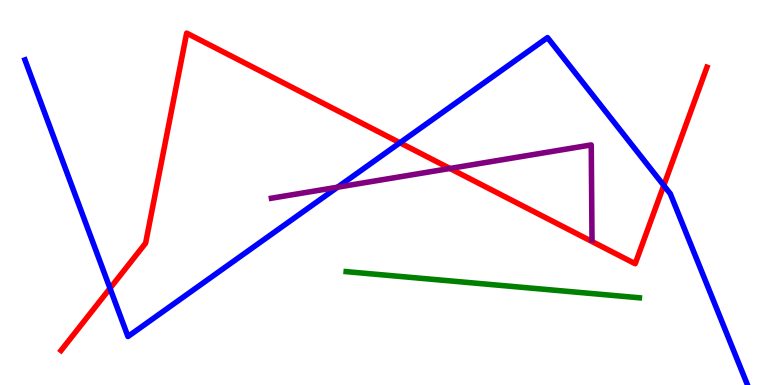[{'lines': ['blue', 'red'], 'intersections': [{'x': 1.42, 'y': 2.51}, {'x': 5.16, 'y': 6.29}, {'x': 8.56, 'y': 5.18}]}, {'lines': ['green', 'red'], 'intersections': []}, {'lines': ['purple', 'red'], 'intersections': [{'x': 5.81, 'y': 5.62}]}, {'lines': ['blue', 'green'], 'intersections': []}, {'lines': ['blue', 'purple'], 'intersections': [{'x': 4.36, 'y': 5.14}]}, {'lines': ['green', 'purple'], 'intersections': []}]